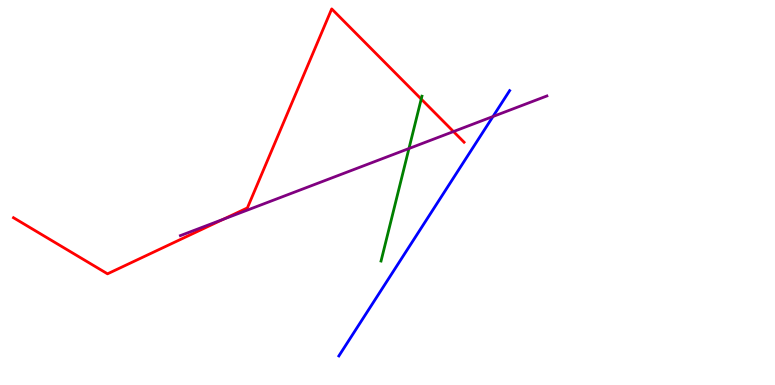[{'lines': ['blue', 'red'], 'intersections': []}, {'lines': ['green', 'red'], 'intersections': [{'x': 5.44, 'y': 7.43}]}, {'lines': ['purple', 'red'], 'intersections': [{'x': 2.88, 'y': 4.3}, {'x': 5.85, 'y': 6.58}]}, {'lines': ['blue', 'green'], 'intersections': []}, {'lines': ['blue', 'purple'], 'intersections': [{'x': 6.36, 'y': 6.97}]}, {'lines': ['green', 'purple'], 'intersections': [{'x': 5.28, 'y': 6.14}]}]